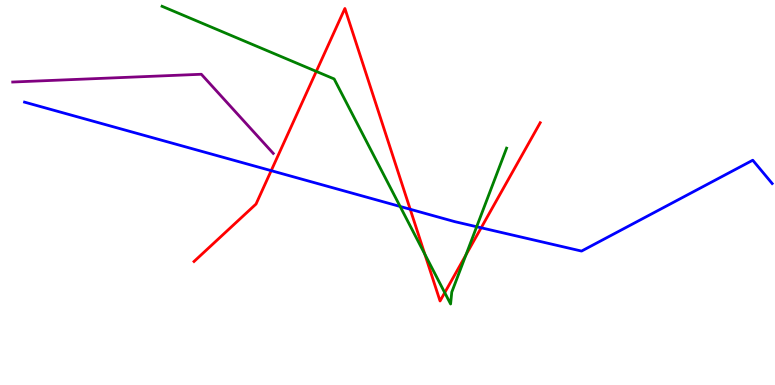[{'lines': ['blue', 'red'], 'intersections': [{'x': 3.5, 'y': 5.57}, {'x': 5.29, 'y': 4.56}, {'x': 6.21, 'y': 4.08}]}, {'lines': ['green', 'red'], 'intersections': [{'x': 4.08, 'y': 8.15}, {'x': 5.48, 'y': 3.4}, {'x': 5.74, 'y': 2.4}, {'x': 6.01, 'y': 3.38}]}, {'lines': ['purple', 'red'], 'intersections': []}, {'lines': ['blue', 'green'], 'intersections': [{'x': 5.16, 'y': 4.64}, {'x': 6.15, 'y': 4.11}]}, {'lines': ['blue', 'purple'], 'intersections': []}, {'lines': ['green', 'purple'], 'intersections': []}]